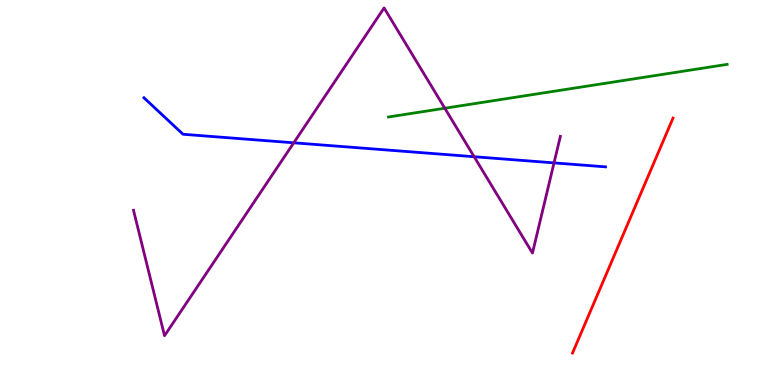[{'lines': ['blue', 'red'], 'intersections': []}, {'lines': ['green', 'red'], 'intersections': []}, {'lines': ['purple', 'red'], 'intersections': []}, {'lines': ['blue', 'green'], 'intersections': []}, {'lines': ['blue', 'purple'], 'intersections': [{'x': 3.79, 'y': 6.29}, {'x': 6.12, 'y': 5.93}, {'x': 7.15, 'y': 5.77}]}, {'lines': ['green', 'purple'], 'intersections': [{'x': 5.74, 'y': 7.19}]}]